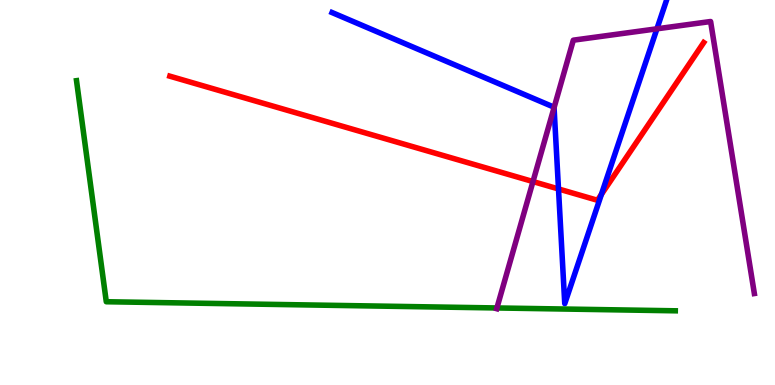[{'lines': ['blue', 'red'], 'intersections': [{'x': 7.21, 'y': 5.09}, {'x': 7.76, 'y': 4.95}]}, {'lines': ['green', 'red'], 'intersections': []}, {'lines': ['purple', 'red'], 'intersections': [{'x': 6.88, 'y': 5.28}]}, {'lines': ['blue', 'green'], 'intersections': []}, {'lines': ['blue', 'purple'], 'intersections': [{'x': 7.15, 'y': 7.2}, {'x': 8.48, 'y': 9.25}]}, {'lines': ['green', 'purple'], 'intersections': [{'x': 6.41, 'y': 2.0}]}]